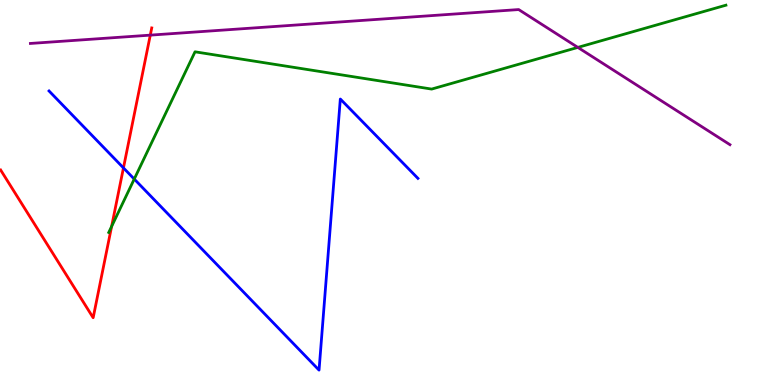[{'lines': ['blue', 'red'], 'intersections': [{'x': 1.59, 'y': 5.64}]}, {'lines': ['green', 'red'], 'intersections': [{'x': 1.44, 'y': 4.12}]}, {'lines': ['purple', 'red'], 'intersections': [{'x': 1.94, 'y': 9.09}]}, {'lines': ['blue', 'green'], 'intersections': [{'x': 1.73, 'y': 5.35}]}, {'lines': ['blue', 'purple'], 'intersections': []}, {'lines': ['green', 'purple'], 'intersections': [{'x': 7.46, 'y': 8.77}]}]